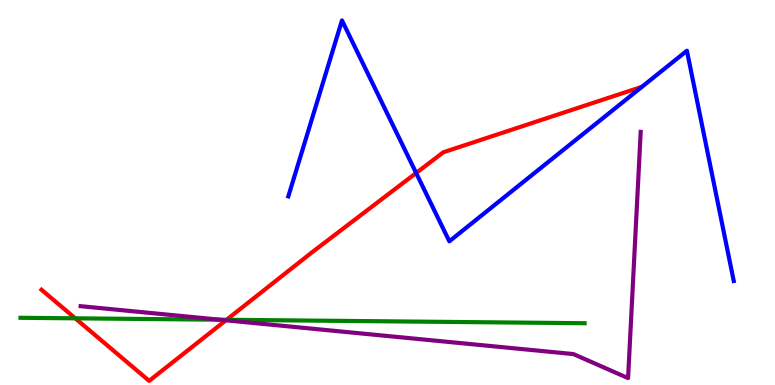[{'lines': ['blue', 'red'], 'intersections': [{'x': 5.37, 'y': 5.51}]}, {'lines': ['green', 'red'], 'intersections': [{'x': 0.971, 'y': 1.73}, {'x': 2.92, 'y': 1.69}]}, {'lines': ['purple', 'red'], 'intersections': [{'x': 2.91, 'y': 1.68}]}, {'lines': ['blue', 'green'], 'intersections': []}, {'lines': ['blue', 'purple'], 'intersections': []}, {'lines': ['green', 'purple'], 'intersections': [{'x': 2.84, 'y': 1.7}]}]